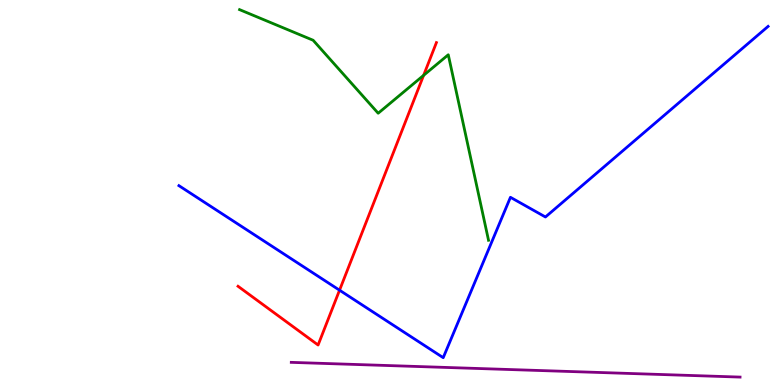[{'lines': ['blue', 'red'], 'intersections': [{'x': 4.38, 'y': 2.46}]}, {'lines': ['green', 'red'], 'intersections': [{'x': 5.47, 'y': 8.04}]}, {'lines': ['purple', 'red'], 'intersections': []}, {'lines': ['blue', 'green'], 'intersections': []}, {'lines': ['blue', 'purple'], 'intersections': []}, {'lines': ['green', 'purple'], 'intersections': []}]